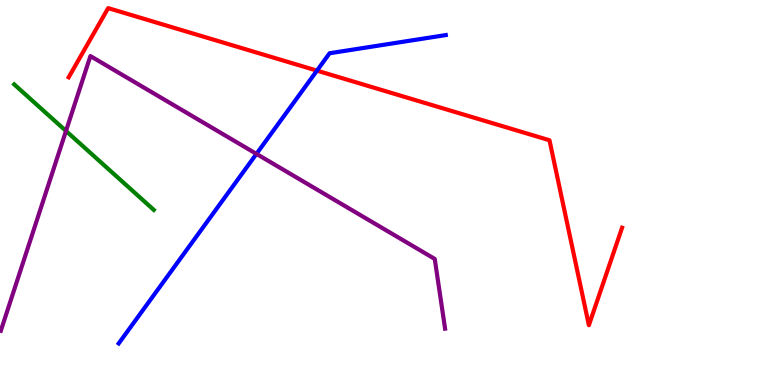[{'lines': ['blue', 'red'], 'intersections': [{'x': 4.09, 'y': 8.17}]}, {'lines': ['green', 'red'], 'intersections': []}, {'lines': ['purple', 'red'], 'intersections': []}, {'lines': ['blue', 'green'], 'intersections': []}, {'lines': ['blue', 'purple'], 'intersections': [{'x': 3.31, 'y': 6.0}]}, {'lines': ['green', 'purple'], 'intersections': [{'x': 0.851, 'y': 6.6}]}]